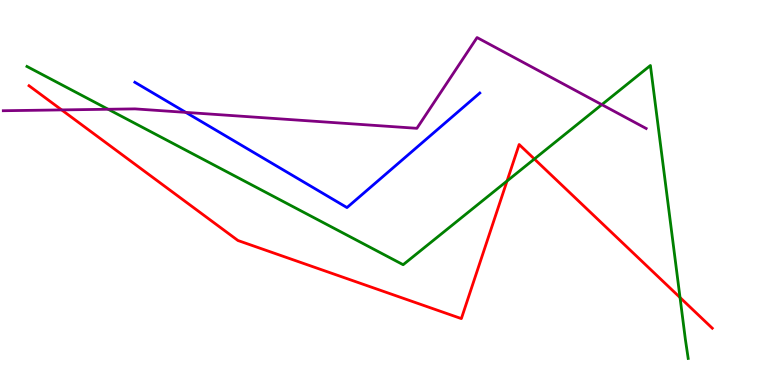[{'lines': ['blue', 'red'], 'intersections': []}, {'lines': ['green', 'red'], 'intersections': [{'x': 6.54, 'y': 5.3}, {'x': 6.9, 'y': 5.87}, {'x': 8.77, 'y': 2.27}]}, {'lines': ['purple', 'red'], 'intersections': [{'x': 0.795, 'y': 7.15}]}, {'lines': ['blue', 'green'], 'intersections': []}, {'lines': ['blue', 'purple'], 'intersections': [{'x': 2.4, 'y': 7.08}]}, {'lines': ['green', 'purple'], 'intersections': [{'x': 1.4, 'y': 7.16}, {'x': 7.77, 'y': 7.28}]}]